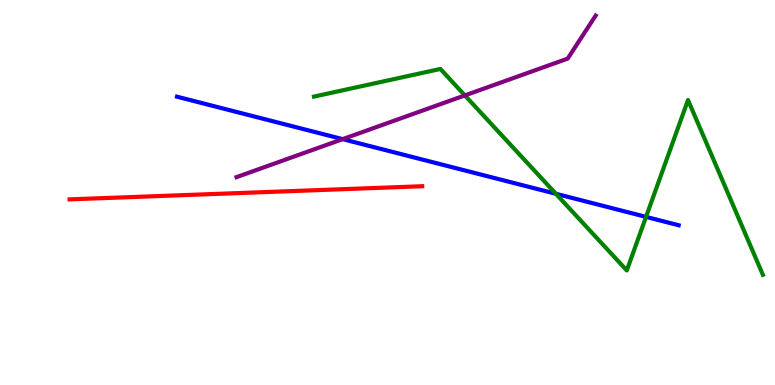[{'lines': ['blue', 'red'], 'intersections': []}, {'lines': ['green', 'red'], 'intersections': []}, {'lines': ['purple', 'red'], 'intersections': []}, {'lines': ['blue', 'green'], 'intersections': [{'x': 7.17, 'y': 4.97}, {'x': 8.34, 'y': 4.37}]}, {'lines': ['blue', 'purple'], 'intersections': [{'x': 4.42, 'y': 6.39}]}, {'lines': ['green', 'purple'], 'intersections': [{'x': 6.0, 'y': 7.52}]}]